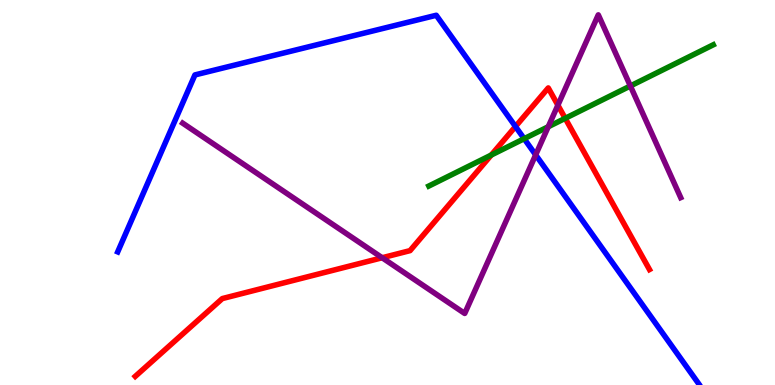[{'lines': ['blue', 'red'], 'intersections': [{'x': 6.65, 'y': 6.71}]}, {'lines': ['green', 'red'], 'intersections': [{'x': 6.34, 'y': 5.97}, {'x': 7.29, 'y': 6.93}]}, {'lines': ['purple', 'red'], 'intersections': [{'x': 4.93, 'y': 3.31}, {'x': 7.2, 'y': 7.27}]}, {'lines': ['blue', 'green'], 'intersections': [{'x': 6.76, 'y': 6.4}]}, {'lines': ['blue', 'purple'], 'intersections': [{'x': 6.91, 'y': 5.98}]}, {'lines': ['green', 'purple'], 'intersections': [{'x': 7.07, 'y': 6.71}, {'x': 8.13, 'y': 7.77}]}]